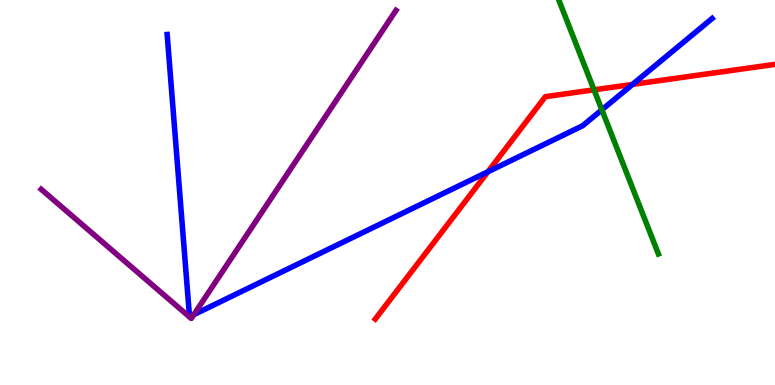[{'lines': ['blue', 'red'], 'intersections': [{'x': 6.3, 'y': 5.54}, {'x': 8.16, 'y': 7.81}]}, {'lines': ['green', 'red'], 'intersections': [{'x': 7.66, 'y': 7.67}]}, {'lines': ['purple', 'red'], 'intersections': []}, {'lines': ['blue', 'green'], 'intersections': [{'x': 7.77, 'y': 7.15}]}, {'lines': ['blue', 'purple'], 'intersections': [{'x': 2.5, 'y': 1.83}]}, {'lines': ['green', 'purple'], 'intersections': []}]